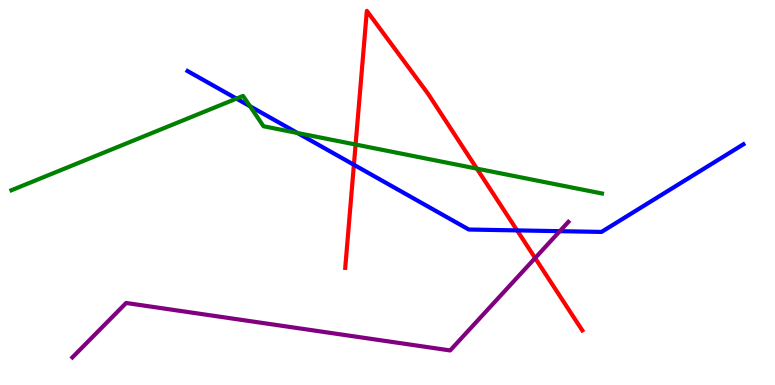[{'lines': ['blue', 'red'], 'intersections': [{'x': 4.57, 'y': 5.72}, {'x': 6.67, 'y': 4.02}]}, {'lines': ['green', 'red'], 'intersections': [{'x': 4.59, 'y': 6.25}, {'x': 6.15, 'y': 5.62}]}, {'lines': ['purple', 'red'], 'intersections': [{'x': 6.9, 'y': 3.3}]}, {'lines': ['blue', 'green'], 'intersections': [{'x': 3.05, 'y': 7.44}, {'x': 3.23, 'y': 7.24}, {'x': 3.84, 'y': 6.55}]}, {'lines': ['blue', 'purple'], 'intersections': [{'x': 7.22, 'y': 4.0}]}, {'lines': ['green', 'purple'], 'intersections': []}]